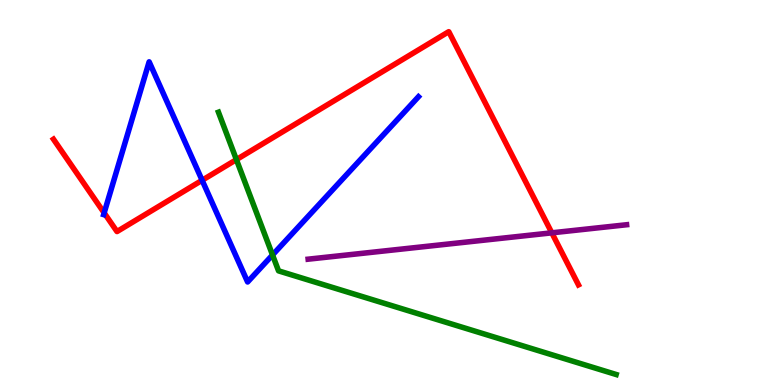[{'lines': ['blue', 'red'], 'intersections': [{'x': 1.34, 'y': 4.47}, {'x': 2.61, 'y': 5.32}]}, {'lines': ['green', 'red'], 'intersections': [{'x': 3.05, 'y': 5.85}]}, {'lines': ['purple', 'red'], 'intersections': [{'x': 7.12, 'y': 3.95}]}, {'lines': ['blue', 'green'], 'intersections': [{'x': 3.52, 'y': 3.38}]}, {'lines': ['blue', 'purple'], 'intersections': []}, {'lines': ['green', 'purple'], 'intersections': []}]